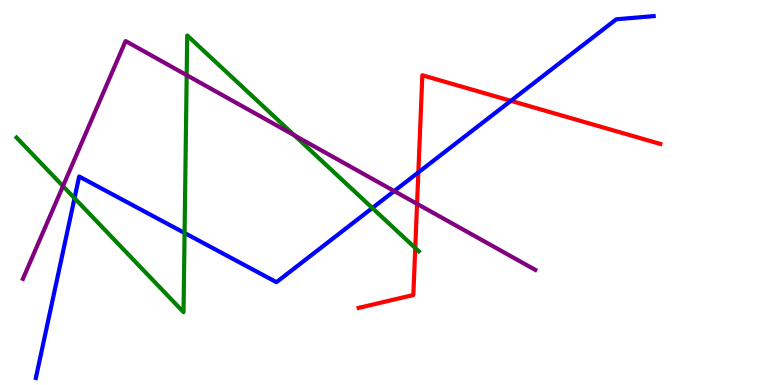[{'lines': ['blue', 'red'], 'intersections': [{'x': 5.4, 'y': 5.52}, {'x': 6.59, 'y': 7.38}]}, {'lines': ['green', 'red'], 'intersections': [{'x': 5.36, 'y': 3.56}]}, {'lines': ['purple', 'red'], 'intersections': [{'x': 5.38, 'y': 4.71}]}, {'lines': ['blue', 'green'], 'intersections': [{'x': 0.962, 'y': 4.85}, {'x': 2.38, 'y': 3.95}, {'x': 4.8, 'y': 4.6}]}, {'lines': ['blue', 'purple'], 'intersections': [{'x': 5.09, 'y': 5.04}]}, {'lines': ['green', 'purple'], 'intersections': [{'x': 0.813, 'y': 5.17}, {'x': 2.41, 'y': 8.05}, {'x': 3.8, 'y': 6.49}]}]